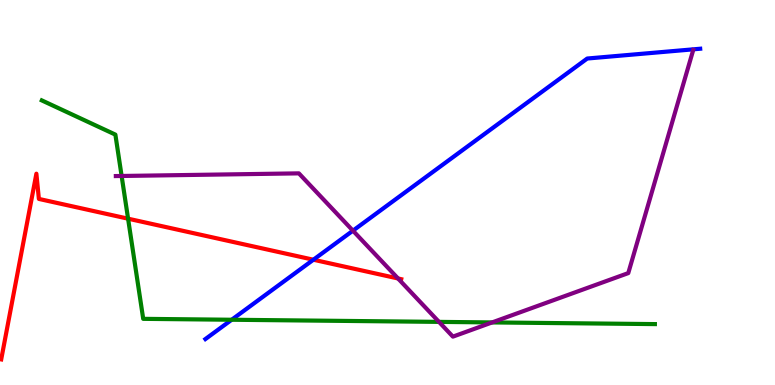[{'lines': ['blue', 'red'], 'intersections': [{'x': 4.04, 'y': 3.25}]}, {'lines': ['green', 'red'], 'intersections': [{'x': 1.65, 'y': 4.32}]}, {'lines': ['purple', 'red'], 'intersections': [{'x': 5.14, 'y': 2.77}]}, {'lines': ['blue', 'green'], 'intersections': [{'x': 2.99, 'y': 1.69}]}, {'lines': ['blue', 'purple'], 'intersections': [{'x': 4.55, 'y': 4.01}]}, {'lines': ['green', 'purple'], 'intersections': [{'x': 1.57, 'y': 5.43}, {'x': 5.66, 'y': 1.64}, {'x': 6.35, 'y': 1.63}]}]